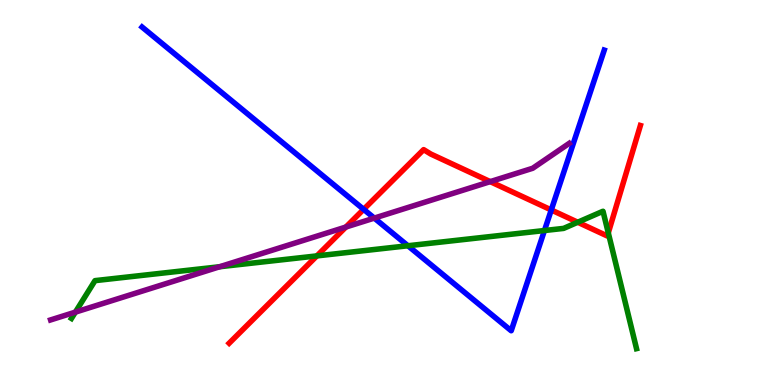[{'lines': ['blue', 'red'], 'intersections': [{'x': 4.69, 'y': 4.56}, {'x': 7.11, 'y': 4.55}]}, {'lines': ['green', 'red'], 'intersections': [{'x': 4.09, 'y': 3.35}, {'x': 7.45, 'y': 4.23}, {'x': 7.85, 'y': 3.95}]}, {'lines': ['purple', 'red'], 'intersections': [{'x': 4.46, 'y': 4.1}, {'x': 6.33, 'y': 5.28}]}, {'lines': ['blue', 'green'], 'intersections': [{'x': 5.26, 'y': 3.62}, {'x': 7.03, 'y': 4.01}]}, {'lines': ['blue', 'purple'], 'intersections': [{'x': 4.83, 'y': 4.34}]}, {'lines': ['green', 'purple'], 'intersections': [{'x': 0.973, 'y': 1.89}, {'x': 2.83, 'y': 3.07}]}]